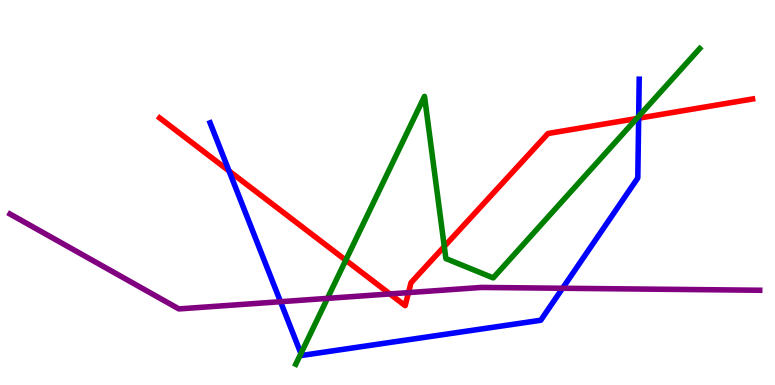[{'lines': ['blue', 'red'], 'intersections': [{'x': 2.96, 'y': 5.56}, {'x': 8.24, 'y': 6.93}]}, {'lines': ['green', 'red'], 'intersections': [{'x': 4.46, 'y': 3.24}, {'x': 5.73, 'y': 3.6}, {'x': 8.22, 'y': 6.92}]}, {'lines': ['purple', 'red'], 'intersections': [{'x': 5.03, 'y': 2.37}, {'x': 5.27, 'y': 2.4}]}, {'lines': ['blue', 'green'], 'intersections': [{'x': 3.88, 'y': 0.818}, {'x': 8.24, 'y': 6.98}]}, {'lines': ['blue', 'purple'], 'intersections': [{'x': 3.62, 'y': 2.16}, {'x': 7.26, 'y': 2.51}]}, {'lines': ['green', 'purple'], 'intersections': [{'x': 4.22, 'y': 2.25}]}]